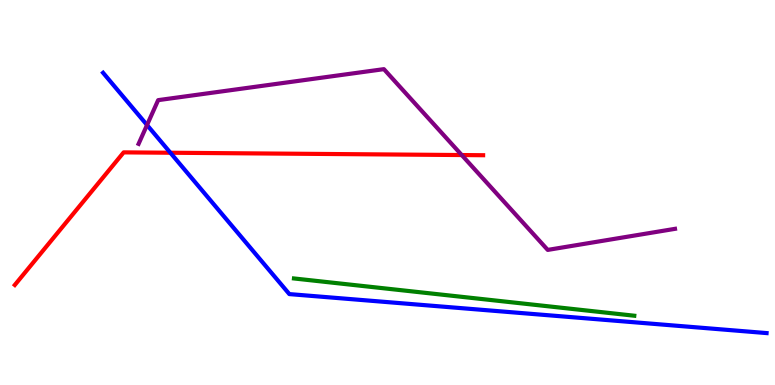[{'lines': ['blue', 'red'], 'intersections': [{'x': 2.2, 'y': 6.03}]}, {'lines': ['green', 'red'], 'intersections': []}, {'lines': ['purple', 'red'], 'intersections': [{'x': 5.96, 'y': 5.97}]}, {'lines': ['blue', 'green'], 'intersections': []}, {'lines': ['blue', 'purple'], 'intersections': [{'x': 1.9, 'y': 6.75}]}, {'lines': ['green', 'purple'], 'intersections': []}]